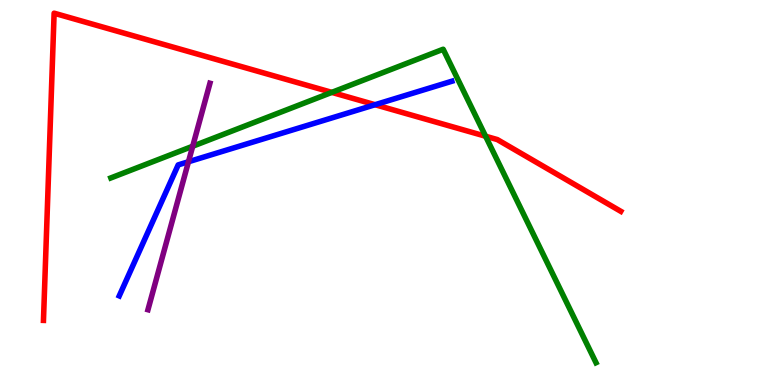[{'lines': ['blue', 'red'], 'intersections': [{'x': 4.84, 'y': 7.28}]}, {'lines': ['green', 'red'], 'intersections': [{'x': 4.28, 'y': 7.6}, {'x': 6.27, 'y': 6.46}]}, {'lines': ['purple', 'red'], 'intersections': []}, {'lines': ['blue', 'green'], 'intersections': []}, {'lines': ['blue', 'purple'], 'intersections': [{'x': 2.43, 'y': 5.8}]}, {'lines': ['green', 'purple'], 'intersections': [{'x': 2.49, 'y': 6.2}]}]